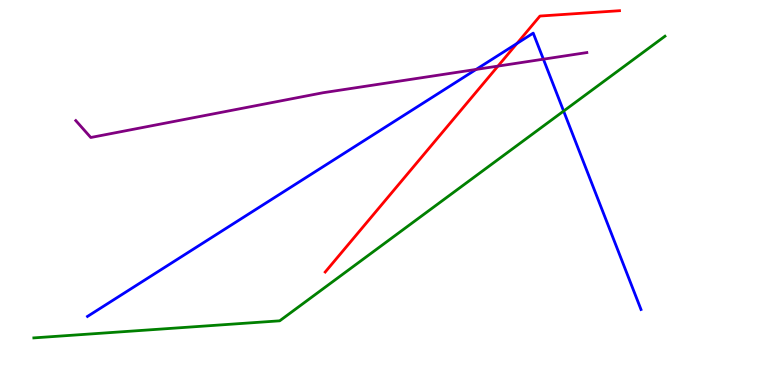[{'lines': ['blue', 'red'], 'intersections': [{'x': 6.67, 'y': 8.87}]}, {'lines': ['green', 'red'], 'intersections': []}, {'lines': ['purple', 'red'], 'intersections': [{'x': 6.43, 'y': 8.28}]}, {'lines': ['blue', 'green'], 'intersections': [{'x': 7.27, 'y': 7.11}]}, {'lines': ['blue', 'purple'], 'intersections': [{'x': 6.14, 'y': 8.2}, {'x': 7.01, 'y': 8.46}]}, {'lines': ['green', 'purple'], 'intersections': []}]